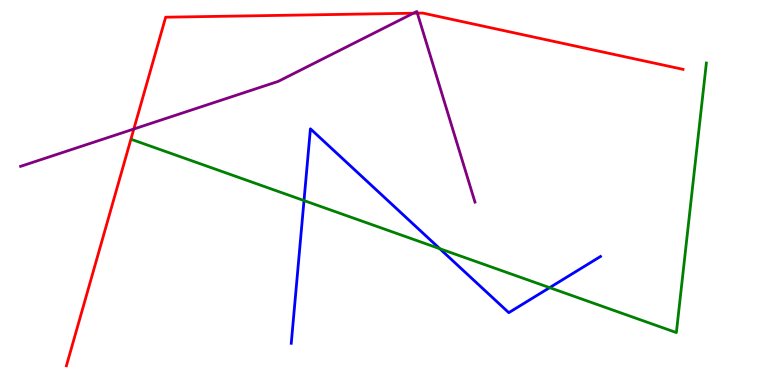[{'lines': ['blue', 'red'], 'intersections': []}, {'lines': ['green', 'red'], 'intersections': []}, {'lines': ['purple', 'red'], 'intersections': [{'x': 1.73, 'y': 6.65}, {'x': 5.33, 'y': 9.66}, {'x': 5.38, 'y': 9.66}]}, {'lines': ['blue', 'green'], 'intersections': [{'x': 3.92, 'y': 4.79}, {'x': 5.67, 'y': 3.54}, {'x': 7.09, 'y': 2.53}]}, {'lines': ['blue', 'purple'], 'intersections': []}, {'lines': ['green', 'purple'], 'intersections': []}]